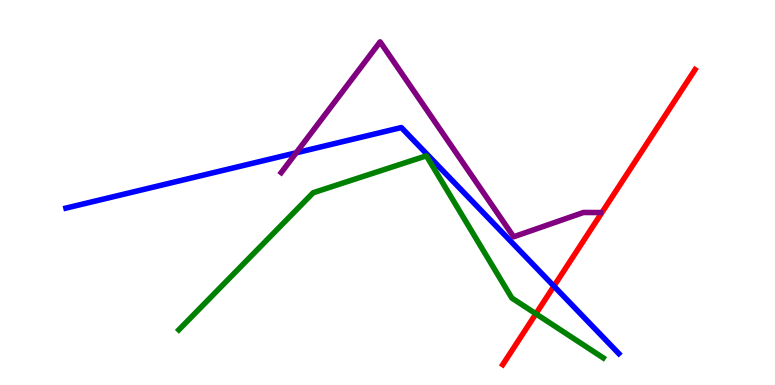[{'lines': ['blue', 'red'], 'intersections': [{'x': 7.15, 'y': 2.57}]}, {'lines': ['green', 'red'], 'intersections': [{'x': 6.91, 'y': 1.85}]}, {'lines': ['purple', 'red'], 'intersections': []}, {'lines': ['blue', 'green'], 'intersections': []}, {'lines': ['blue', 'purple'], 'intersections': [{'x': 3.82, 'y': 6.03}]}, {'lines': ['green', 'purple'], 'intersections': []}]